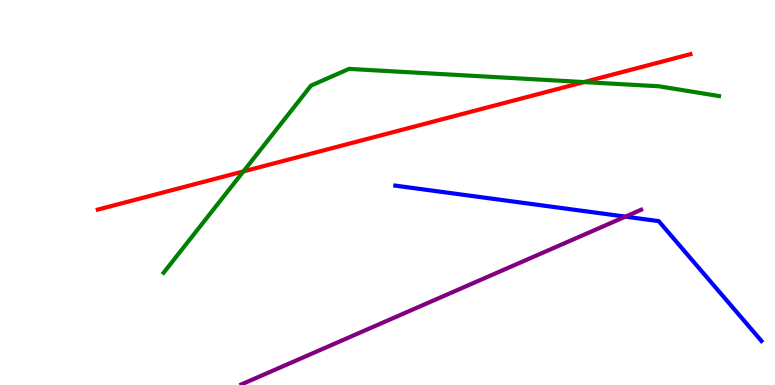[{'lines': ['blue', 'red'], 'intersections': []}, {'lines': ['green', 'red'], 'intersections': [{'x': 3.14, 'y': 5.55}, {'x': 7.54, 'y': 7.87}]}, {'lines': ['purple', 'red'], 'intersections': []}, {'lines': ['blue', 'green'], 'intersections': []}, {'lines': ['blue', 'purple'], 'intersections': [{'x': 8.07, 'y': 4.37}]}, {'lines': ['green', 'purple'], 'intersections': []}]